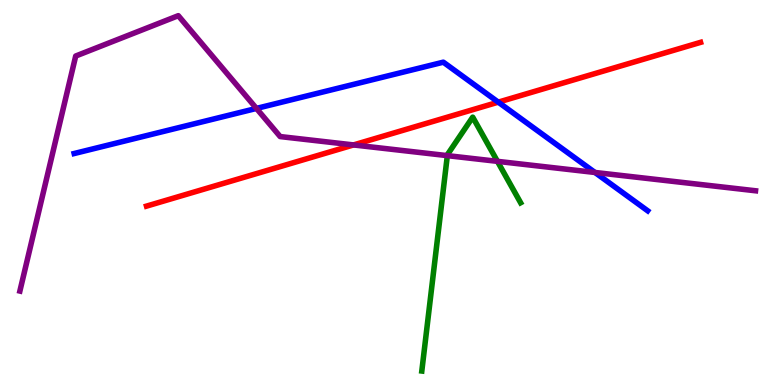[{'lines': ['blue', 'red'], 'intersections': [{'x': 6.43, 'y': 7.35}]}, {'lines': ['green', 'red'], 'intersections': []}, {'lines': ['purple', 'red'], 'intersections': [{'x': 4.56, 'y': 6.24}]}, {'lines': ['blue', 'green'], 'intersections': []}, {'lines': ['blue', 'purple'], 'intersections': [{'x': 3.31, 'y': 7.18}, {'x': 7.68, 'y': 5.52}]}, {'lines': ['green', 'purple'], 'intersections': [{'x': 5.77, 'y': 5.96}, {'x': 6.42, 'y': 5.81}]}]